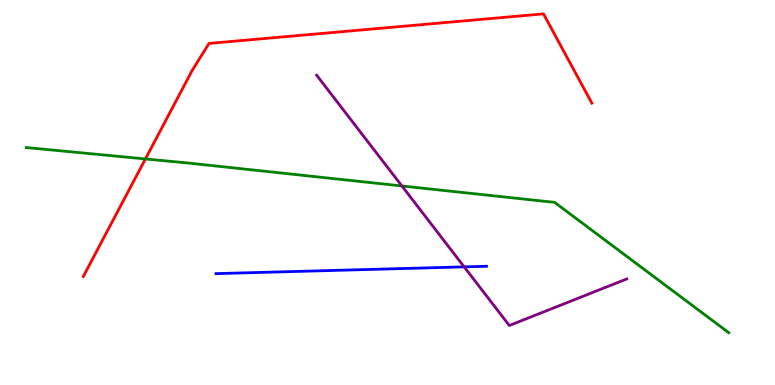[{'lines': ['blue', 'red'], 'intersections': []}, {'lines': ['green', 'red'], 'intersections': [{'x': 1.88, 'y': 5.87}]}, {'lines': ['purple', 'red'], 'intersections': []}, {'lines': ['blue', 'green'], 'intersections': []}, {'lines': ['blue', 'purple'], 'intersections': [{'x': 5.99, 'y': 3.07}]}, {'lines': ['green', 'purple'], 'intersections': [{'x': 5.19, 'y': 5.17}]}]